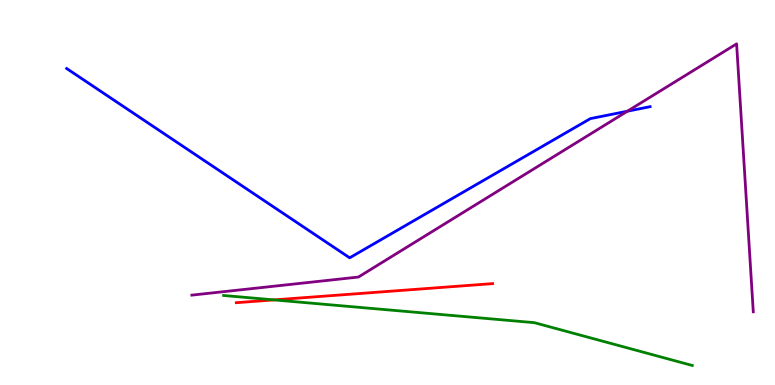[{'lines': ['blue', 'red'], 'intersections': []}, {'lines': ['green', 'red'], 'intersections': [{'x': 3.54, 'y': 2.21}]}, {'lines': ['purple', 'red'], 'intersections': []}, {'lines': ['blue', 'green'], 'intersections': []}, {'lines': ['blue', 'purple'], 'intersections': [{'x': 8.1, 'y': 7.11}]}, {'lines': ['green', 'purple'], 'intersections': []}]